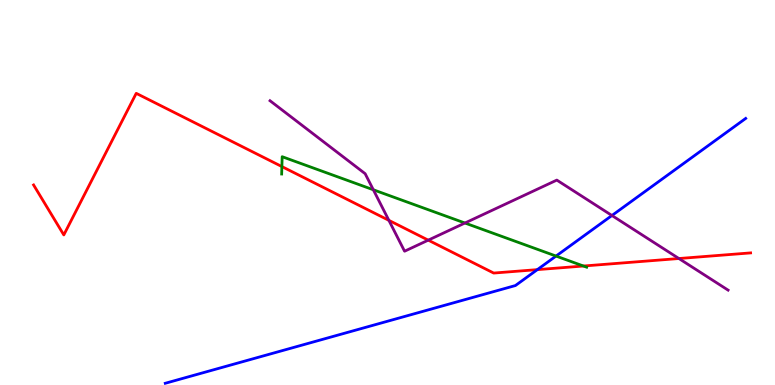[{'lines': ['blue', 'red'], 'intersections': [{'x': 6.93, 'y': 3.0}]}, {'lines': ['green', 'red'], 'intersections': [{'x': 3.64, 'y': 5.67}, {'x': 7.53, 'y': 3.09}]}, {'lines': ['purple', 'red'], 'intersections': [{'x': 5.02, 'y': 4.28}, {'x': 5.53, 'y': 3.76}, {'x': 8.76, 'y': 3.29}]}, {'lines': ['blue', 'green'], 'intersections': [{'x': 7.17, 'y': 3.35}]}, {'lines': ['blue', 'purple'], 'intersections': [{'x': 7.9, 'y': 4.4}]}, {'lines': ['green', 'purple'], 'intersections': [{'x': 4.82, 'y': 5.07}, {'x': 6.0, 'y': 4.21}]}]